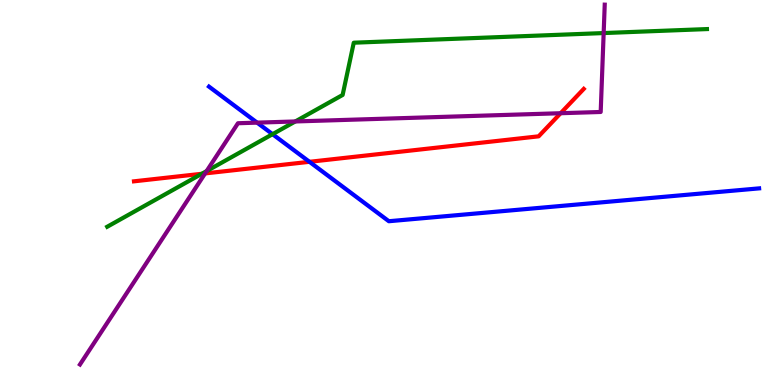[{'lines': ['blue', 'red'], 'intersections': [{'x': 3.99, 'y': 5.8}]}, {'lines': ['green', 'red'], 'intersections': [{'x': 2.6, 'y': 5.49}]}, {'lines': ['purple', 'red'], 'intersections': [{'x': 2.65, 'y': 5.5}, {'x': 7.23, 'y': 7.06}]}, {'lines': ['blue', 'green'], 'intersections': [{'x': 3.52, 'y': 6.51}]}, {'lines': ['blue', 'purple'], 'intersections': [{'x': 3.32, 'y': 6.81}]}, {'lines': ['green', 'purple'], 'intersections': [{'x': 2.67, 'y': 5.56}, {'x': 3.81, 'y': 6.85}, {'x': 7.79, 'y': 9.14}]}]